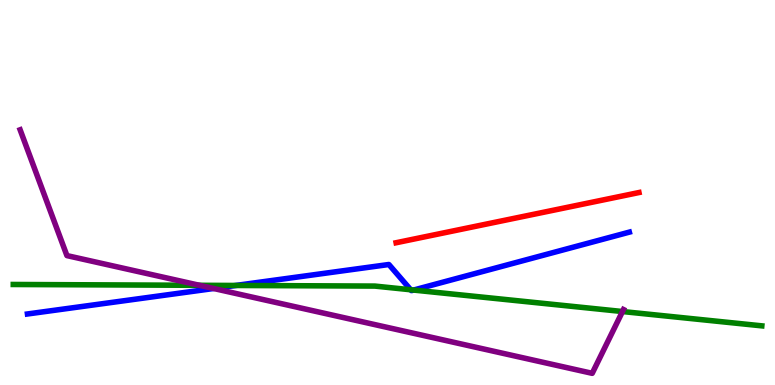[{'lines': ['blue', 'red'], 'intersections': []}, {'lines': ['green', 'red'], 'intersections': []}, {'lines': ['purple', 'red'], 'intersections': []}, {'lines': ['blue', 'green'], 'intersections': [{'x': 3.04, 'y': 2.59}, {'x': 5.3, 'y': 2.47}, {'x': 5.34, 'y': 2.47}]}, {'lines': ['blue', 'purple'], 'intersections': [{'x': 2.76, 'y': 2.51}]}, {'lines': ['green', 'purple'], 'intersections': [{'x': 2.57, 'y': 2.59}, {'x': 8.03, 'y': 1.91}]}]